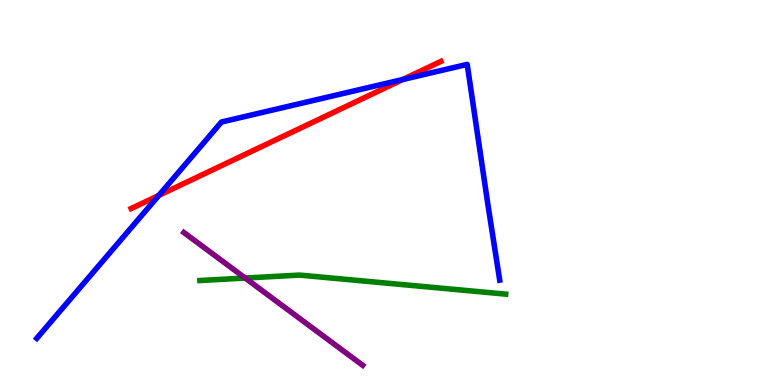[{'lines': ['blue', 'red'], 'intersections': [{'x': 2.05, 'y': 4.92}, {'x': 5.2, 'y': 7.94}]}, {'lines': ['green', 'red'], 'intersections': []}, {'lines': ['purple', 'red'], 'intersections': []}, {'lines': ['blue', 'green'], 'intersections': []}, {'lines': ['blue', 'purple'], 'intersections': []}, {'lines': ['green', 'purple'], 'intersections': [{'x': 3.16, 'y': 2.78}]}]